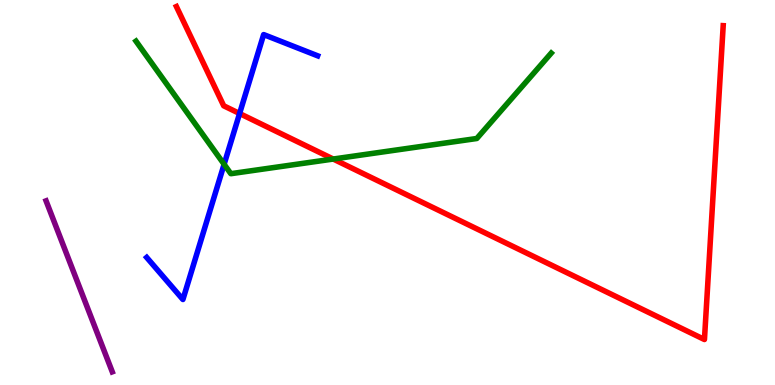[{'lines': ['blue', 'red'], 'intersections': [{'x': 3.09, 'y': 7.05}]}, {'lines': ['green', 'red'], 'intersections': [{'x': 4.3, 'y': 5.87}]}, {'lines': ['purple', 'red'], 'intersections': []}, {'lines': ['blue', 'green'], 'intersections': [{'x': 2.89, 'y': 5.73}]}, {'lines': ['blue', 'purple'], 'intersections': []}, {'lines': ['green', 'purple'], 'intersections': []}]